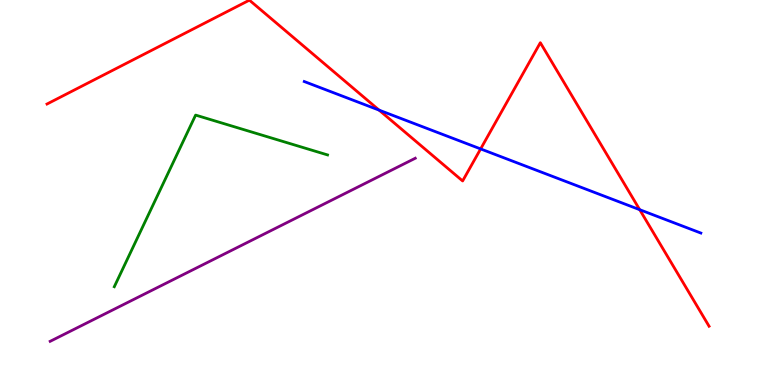[{'lines': ['blue', 'red'], 'intersections': [{'x': 4.89, 'y': 7.14}, {'x': 6.2, 'y': 6.13}, {'x': 8.25, 'y': 4.55}]}, {'lines': ['green', 'red'], 'intersections': []}, {'lines': ['purple', 'red'], 'intersections': []}, {'lines': ['blue', 'green'], 'intersections': []}, {'lines': ['blue', 'purple'], 'intersections': []}, {'lines': ['green', 'purple'], 'intersections': []}]